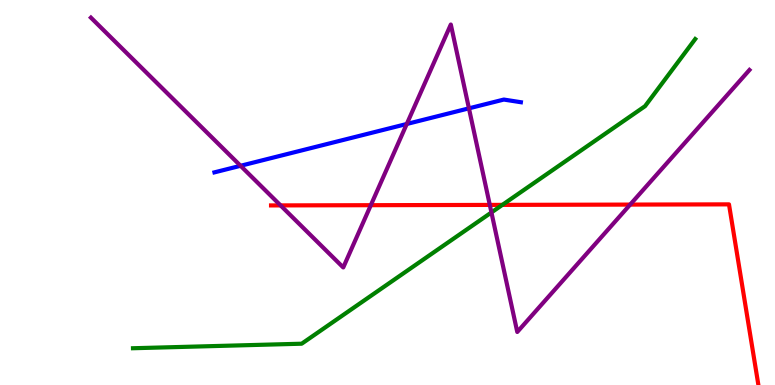[{'lines': ['blue', 'red'], 'intersections': []}, {'lines': ['green', 'red'], 'intersections': [{'x': 6.48, 'y': 4.68}]}, {'lines': ['purple', 'red'], 'intersections': [{'x': 3.62, 'y': 4.66}, {'x': 4.78, 'y': 4.67}, {'x': 6.32, 'y': 4.68}, {'x': 8.13, 'y': 4.69}]}, {'lines': ['blue', 'green'], 'intersections': []}, {'lines': ['blue', 'purple'], 'intersections': [{'x': 3.1, 'y': 5.69}, {'x': 5.25, 'y': 6.78}, {'x': 6.05, 'y': 7.19}]}, {'lines': ['green', 'purple'], 'intersections': [{'x': 6.34, 'y': 4.48}]}]